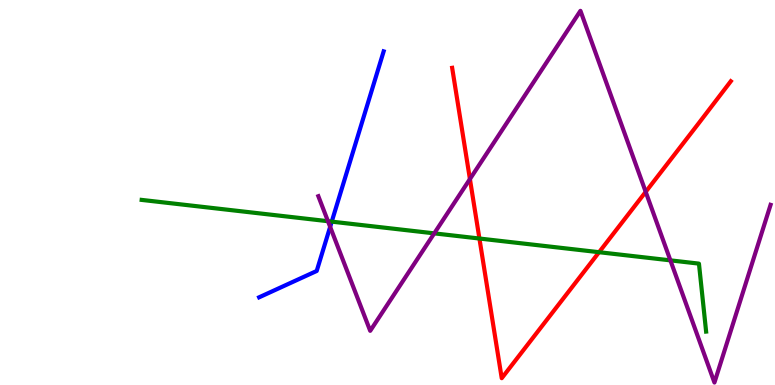[{'lines': ['blue', 'red'], 'intersections': []}, {'lines': ['green', 'red'], 'intersections': [{'x': 6.19, 'y': 3.8}, {'x': 7.73, 'y': 3.45}]}, {'lines': ['purple', 'red'], 'intersections': [{'x': 6.06, 'y': 5.35}, {'x': 8.33, 'y': 5.02}]}, {'lines': ['blue', 'green'], 'intersections': [{'x': 4.28, 'y': 4.24}]}, {'lines': ['blue', 'purple'], 'intersections': [{'x': 4.26, 'y': 4.11}]}, {'lines': ['green', 'purple'], 'intersections': [{'x': 4.23, 'y': 4.25}, {'x': 5.6, 'y': 3.94}, {'x': 8.65, 'y': 3.24}]}]